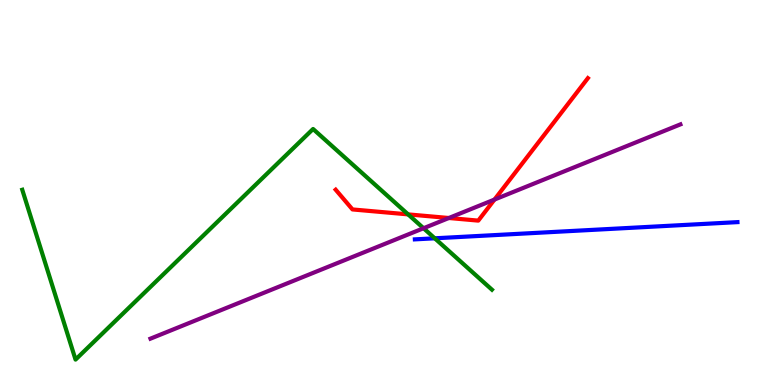[{'lines': ['blue', 'red'], 'intersections': []}, {'lines': ['green', 'red'], 'intersections': [{'x': 5.27, 'y': 4.43}]}, {'lines': ['purple', 'red'], 'intersections': [{'x': 5.79, 'y': 4.34}, {'x': 6.38, 'y': 4.82}]}, {'lines': ['blue', 'green'], 'intersections': [{'x': 5.61, 'y': 3.81}]}, {'lines': ['blue', 'purple'], 'intersections': []}, {'lines': ['green', 'purple'], 'intersections': [{'x': 5.47, 'y': 4.07}]}]